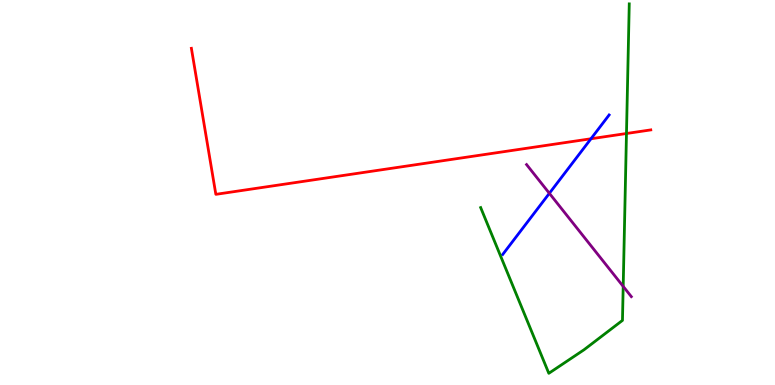[{'lines': ['blue', 'red'], 'intersections': [{'x': 7.63, 'y': 6.4}]}, {'lines': ['green', 'red'], 'intersections': [{'x': 8.08, 'y': 6.53}]}, {'lines': ['purple', 'red'], 'intersections': []}, {'lines': ['blue', 'green'], 'intersections': []}, {'lines': ['blue', 'purple'], 'intersections': [{'x': 7.09, 'y': 4.98}]}, {'lines': ['green', 'purple'], 'intersections': [{'x': 8.04, 'y': 2.56}]}]